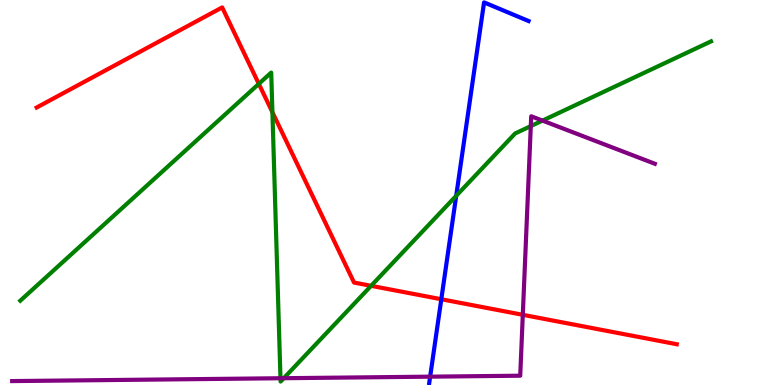[{'lines': ['blue', 'red'], 'intersections': [{'x': 5.69, 'y': 2.23}]}, {'lines': ['green', 'red'], 'intersections': [{'x': 3.34, 'y': 7.82}, {'x': 3.52, 'y': 7.08}, {'x': 4.79, 'y': 2.58}]}, {'lines': ['purple', 'red'], 'intersections': [{'x': 6.75, 'y': 1.82}]}, {'lines': ['blue', 'green'], 'intersections': [{'x': 5.89, 'y': 4.91}]}, {'lines': ['blue', 'purple'], 'intersections': [{'x': 5.55, 'y': 0.217}]}, {'lines': ['green', 'purple'], 'intersections': [{'x': 3.62, 'y': 0.176}, {'x': 3.66, 'y': 0.176}, {'x': 6.85, 'y': 6.72}, {'x': 7.0, 'y': 6.87}]}]